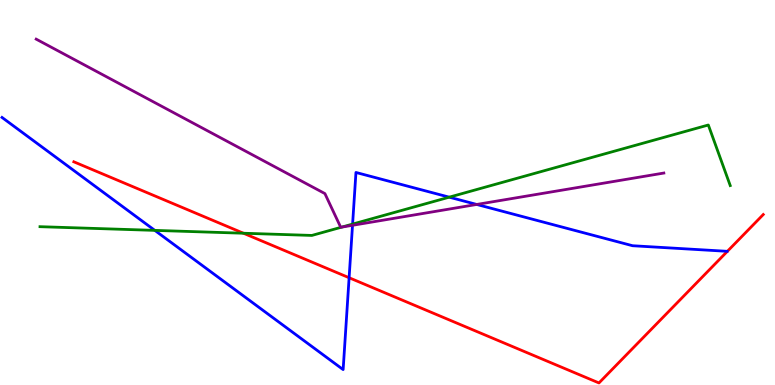[{'lines': ['blue', 'red'], 'intersections': [{'x': 4.5, 'y': 2.79}]}, {'lines': ['green', 'red'], 'intersections': [{'x': 3.14, 'y': 3.94}]}, {'lines': ['purple', 'red'], 'intersections': []}, {'lines': ['blue', 'green'], 'intersections': [{'x': 2.0, 'y': 4.02}, {'x': 4.55, 'y': 4.18}, {'x': 5.8, 'y': 4.88}]}, {'lines': ['blue', 'purple'], 'intersections': [{'x': 4.55, 'y': 4.15}, {'x': 6.15, 'y': 4.69}]}, {'lines': ['green', 'purple'], 'intersections': [{'x': 4.41, 'y': 4.1}]}]